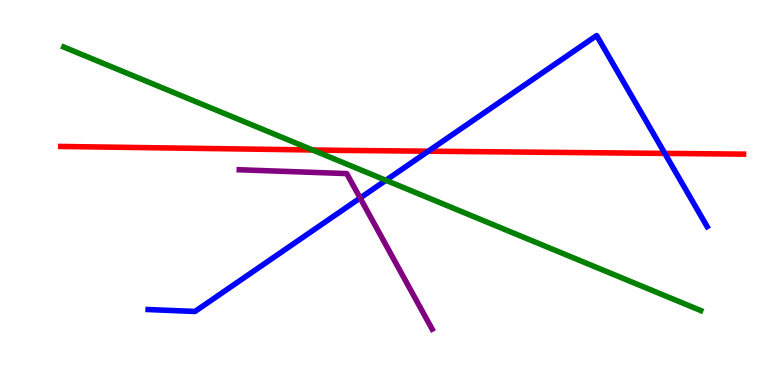[{'lines': ['blue', 'red'], 'intersections': [{'x': 5.53, 'y': 6.07}, {'x': 8.58, 'y': 6.02}]}, {'lines': ['green', 'red'], 'intersections': [{'x': 4.03, 'y': 6.1}]}, {'lines': ['purple', 'red'], 'intersections': []}, {'lines': ['blue', 'green'], 'intersections': [{'x': 4.98, 'y': 5.32}]}, {'lines': ['blue', 'purple'], 'intersections': [{'x': 4.65, 'y': 4.86}]}, {'lines': ['green', 'purple'], 'intersections': []}]